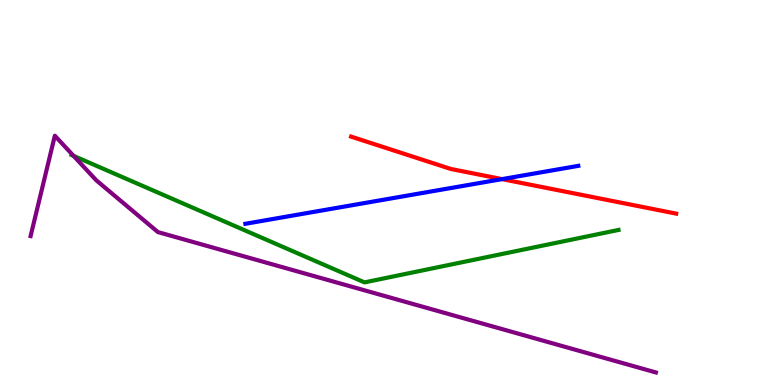[{'lines': ['blue', 'red'], 'intersections': [{'x': 6.48, 'y': 5.35}]}, {'lines': ['green', 'red'], 'intersections': []}, {'lines': ['purple', 'red'], 'intersections': []}, {'lines': ['blue', 'green'], 'intersections': []}, {'lines': ['blue', 'purple'], 'intersections': []}, {'lines': ['green', 'purple'], 'intersections': [{'x': 0.949, 'y': 5.95}]}]